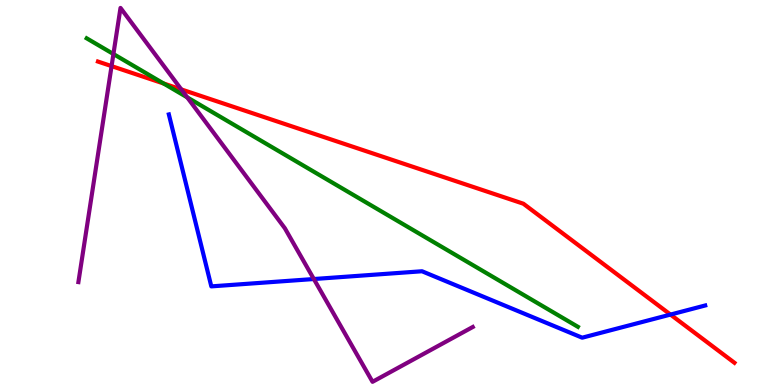[{'lines': ['blue', 'red'], 'intersections': [{'x': 8.65, 'y': 1.83}]}, {'lines': ['green', 'red'], 'intersections': [{'x': 2.11, 'y': 7.83}]}, {'lines': ['purple', 'red'], 'intersections': [{'x': 1.44, 'y': 8.28}, {'x': 2.34, 'y': 7.68}]}, {'lines': ['blue', 'green'], 'intersections': []}, {'lines': ['blue', 'purple'], 'intersections': [{'x': 4.05, 'y': 2.75}]}, {'lines': ['green', 'purple'], 'intersections': [{'x': 1.46, 'y': 8.6}, {'x': 2.42, 'y': 7.47}]}]